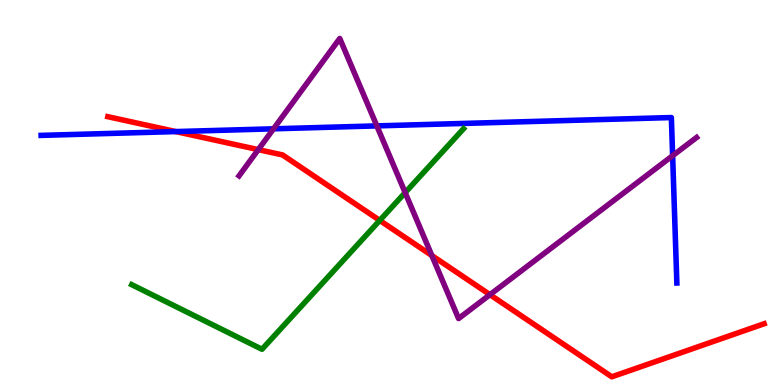[{'lines': ['blue', 'red'], 'intersections': [{'x': 2.27, 'y': 6.58}]}, {'lines': ['green', 'red'], 'intersections': [{'x': 4.9, 'y': 4.27}]}, {'lines': ['purple', 'red'], 'intersections': [{'x': 3.33, 'y': 6.11}, {'x': 5.57, 'y': 3.36}, {'x': 6.32, 'y': 2.35}]}, {'lines': ['blue', 'green'], 'intersections': []}, {'lines': ['blue', 'purple'], 'intersections': [{'x': 3.53, 'y': 6.65}, {'x': 4.86, 'y': 6.73}, {'x': 8.68, 'y': 5.96}]}, {'lines': ['green', 'purple'], 'intersections': [{'x': 5.23, 'y': 5.0}]}]